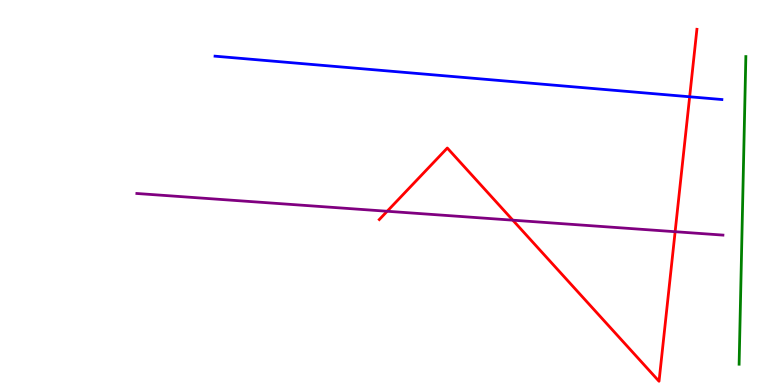[{'lines': ['blue', 'red'], 'intersections': [{'x': 8.9, 'y': 7.49}]}, {'lines': ['green', 'red'], 'intersections': []}, {'lines': ['purple', 'red'], 'intersections': [{'x': 5.0, 'y': 4.51}, {'x': 6.62, 'y': 4.28}, {'x': 8.71, 'y': 3.98}]}, {'lines': ['blue', 'green'], 'intersections': []}, {'lines': ['blue', 'purple'], 'intersections': []}, {'lines': ['green', 'purple'], 'intersections': []}]